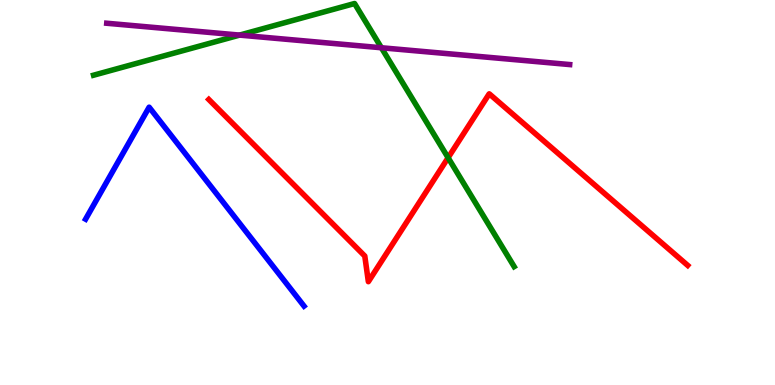[{'lines': ['blue', 'red'], 'intersections': []}, {'lines': ['green', 'red'], 'intersections': [{'x': 5.78, 'y': 5.9}]}, {'lines': ['purple', 'red'], 'intersections': []}, {'lines': ['blue', 'green'], 'intersections': []}, {'lines': ['blue', 'purple'], 'intersections': []}, {'lines': ['green', 'purple'], 'intersections': [{'x': 3.09, 'y': 9.09}, {'x': 4.92, 'y': 8.76}]}]